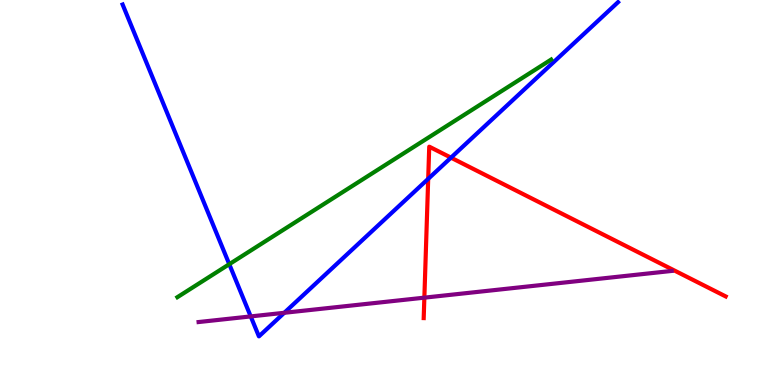[{'lines': ['blue', 'red'], 'intersections': [{'x': 5.53, 'y': 5.35}, {'x': 5.82, 'y': 5.91}]}, {'lines': ['green', 'red'], 'intersections': []}, {'lines': ['purple', 'red'], 'intersections': [{'x': 5.48, 'y': 2.27}]}, {'lines': ['blue', 'green'], 'intersections': [{'x': 2.96, 'y': 3.14}]}, {'lines': ['blue', 'purple'], 'intersections': [{'x': 3.24, 'y': 1.78}, {'x': 3.67, 'y': 1.88}]}, {'lines': ['green', 'purple'], 'intersections': []}]